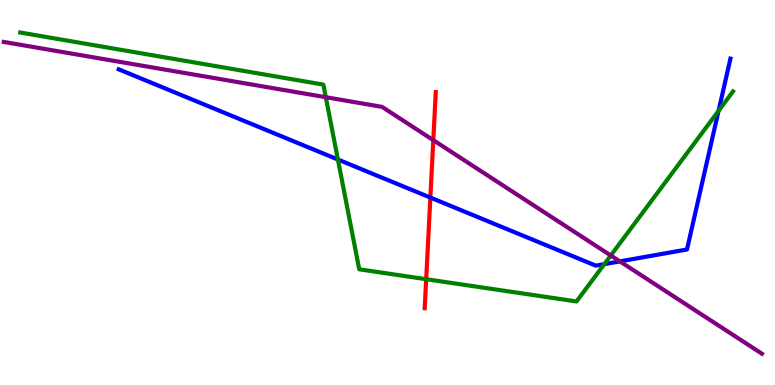[{'lines': ['blue', 'red'], 'intersections': [{'x': 5.55, 'y': 4.87}]}, {'lines': ['green', 'red'], 'intersections': [{'x': 5.5, 'y': 2.75}]}, {'lines': ['purple', 'red'], 'intersections': [{'x': 5.59, 'y': 6.36}]}, {'lines': ['blue', 'green'], 'intersections': [{'x': 4.36, 'y': 5.86}, {'x': 7.8, 'y': 3.14}, {'x': 9.27, 'y': 7.12}]}, {'lines': ['blue', 'purple'], 'intersections': [{'x': 8.0, 'y': 3.21}]}, {'lines': ['green', 'purple'], 'intersections': [{'x': 4.2, 'y': 7.47}, {'x': 7.88, 'y': 3.36}]}]